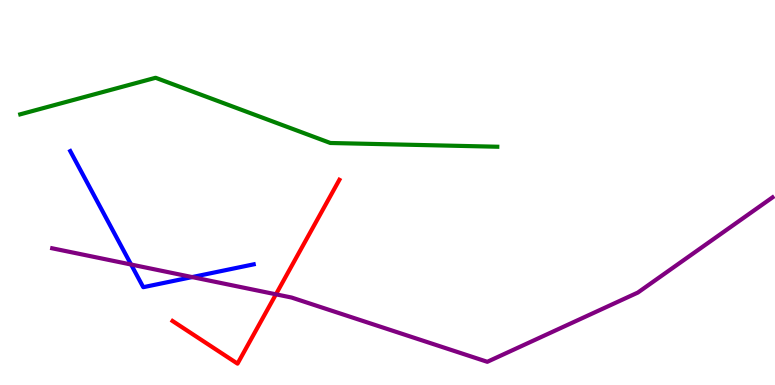[{'lines': ['blue', 'red'], 'intersections': []}, {'lines': ['green', 'red'], 'intersections': []}, {'lines': ['purple', 'red'], 'intersections': [{'x': 3.56, 'y': 2.36}]}, {'lines': ['blue', 'green'], 'intersections': []}, {'lines': ['blue', 'purple'], 'intersections': [{'x': 1.69, 'y': 3.13}, {'x': 2.48, 'y': 2.8}]}, {'lines': ['green', 'purple'], 'intersections': []}]